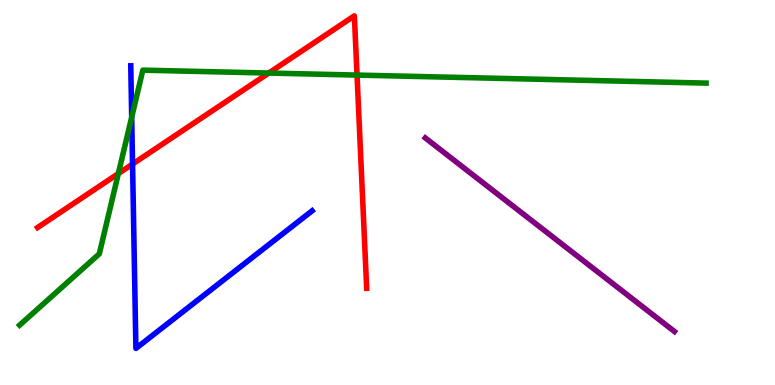[{'lines': ['blue', 'red'], 'intersections': [{'x': 1.71, 'y': 5.74}]}, {'lines': ['green', 'red'], 'intersections': [{'x': 1.53, 'y': 5.49}, {'x': 3.47, 'y': 8.1}, {'x': 4.61, 'y': 8.05}]}, {'lines': ['purple', 'red'], 'intersections': []}, {'lines': ['blue', 'green'], 'intersections': [{'x': 1.7, 'y': 6.96}]}, {'lines': ['blue', 'purple'], 'intersections': []}, {'lines': ['green', 'purple'], 'intersections': []}]